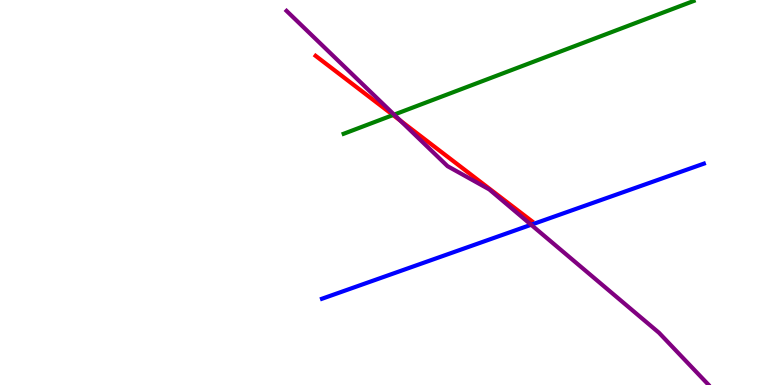[{'lines': ['blue', 'red'], 'intersections': []}, {'lines': ['green', 'red'], 'intersections': [{'x': 5.07, 'y': 7.01}]}, {'lines': ['purple', 'red'], 'intersections': [{'x': 5.16, 'y': 6.87}]}, {'lines': ['blue', 'green'], 'intersections': []}, {'lines': ['blue', 'purple'], 'intersections': [{'x': 6.85, 'y': 4.16}]}, {'lines': ['green', 'purple'], 'intersections': [{'x': 5.09, 'y': 7.02}]}]